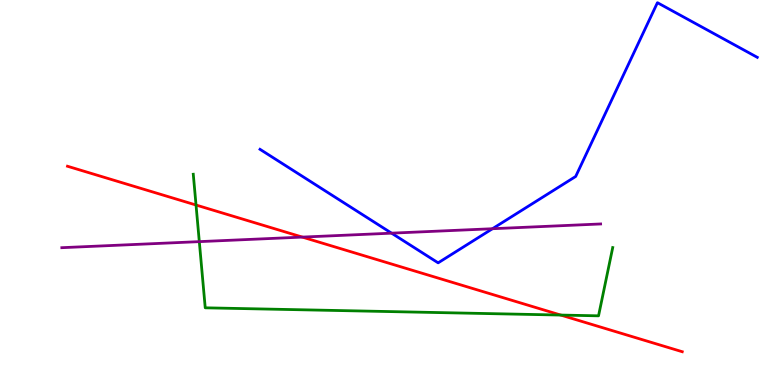[{'lines': ['blue', 'red'], 'intersections': []}, {'lines': ['green', 'red'], 'intersections': [{'x': 2.53, 'y': 4.67}, {'x': 7.24, 'y': 1.82}]}, {'lines': ['purple', 'red'], 'intersections': [{'x': 3.9, 'y': 3.84}]}, {'lines': ['blue', 'green'], 'intersections': []}, {'lines': ['blue', 'purple'], 'intersections': [{'x': 5.05, 'y': 3.94}, {'x': 6.35, 'y': 4.06}]}, {'lines': ['green', 'purple'], 'intersections': [{'x': 2.57, 'y': 3.72}]}]